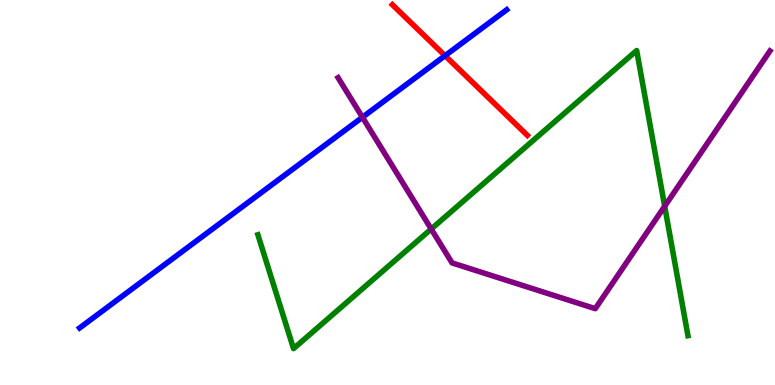[{'lines': ['blue', 'red'], 'intersections': [{'x': 5.74, 'y': 8.55}]}, {'lines': ['green', 'red'], 'intersections': []}, {'lines': ['purple', 'red'], 'intersections': []}, {'lines': ['blue', 'green'], 'intersections': []}, {'lines': ['blue', 'purple'], 'intersections': [{'x': 4.68, 'y': 6.95}]}, {'lines': ['green', 'purple'], 'intersections': [{'x': 5.56, 'y': 4.05}, {'x': 8.58, 'y': 4.64}]}]